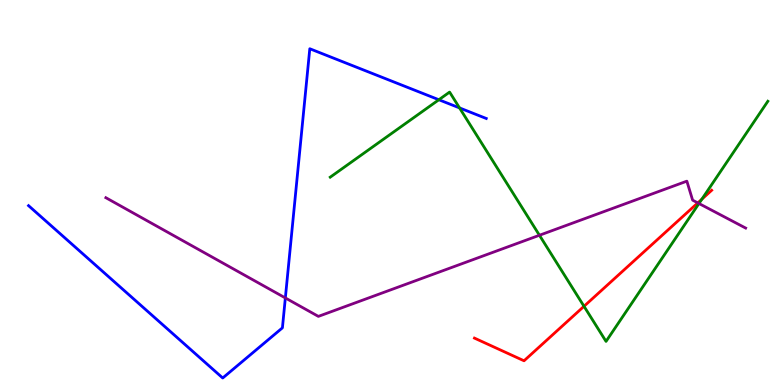[{'lines': ['blue', 'red'], 'intersections': []}, {'lines': ['green', 'red'], 'intersections': [{'x': 7.54, 'y': 2.04}, {'x': 9.06, 'y': 4.83}]}, {'lines': ['purple', 'red'], 'intersections': [{'x': 9.0, 'y': 4.73}]}, {'lines': ['blue', 'green'], 'intersections': [{'x': 5.66, 'y': 7.41}, {'x': 5.93, 'y': 7.2}]}, {'lines': ['blue', 'purple'], 'intersections': [{'x': 3.68, 'y': 2.26}]}, {'lines': ['green', 'purple'], 'intersections': [{'x': 6.96, 'y': 3.89}, {'x': 9.02, 'y': 4.71}]}]